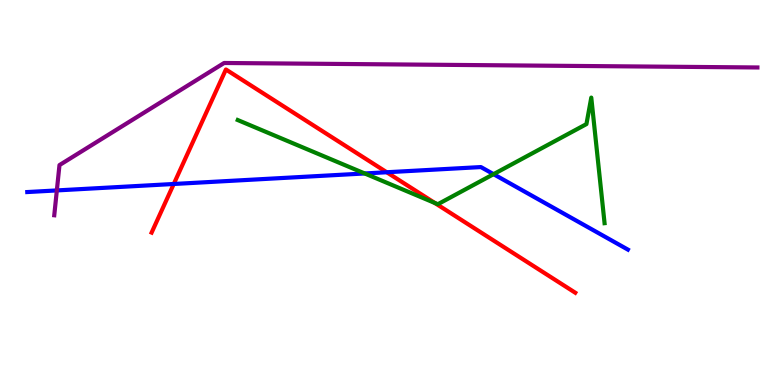[{'lines': ['blue', 'red'], 'intersections': [{'x': 2.24, 'y': 5.22}, {'x': 4.99, 'y': 5.53}]}, {'lines': ['green', 'red'], 'intersections': [{'x': 5.61, 'y': 4.73}]}, {'lines': ['purple', 'red'], 'intersections': []}, {'lines': ['blue', 'green'], 'intersections': [{'x': 4.71, 'y': 5.49}, {'x': 6.37, 'y': 5.48}]}, {'lines': ['blue', 'purple'], 'intersections': [{'x': 0.733, 'y': 5.05}]}, {'lines': ['green', 'purple'], 'intersections': []}]